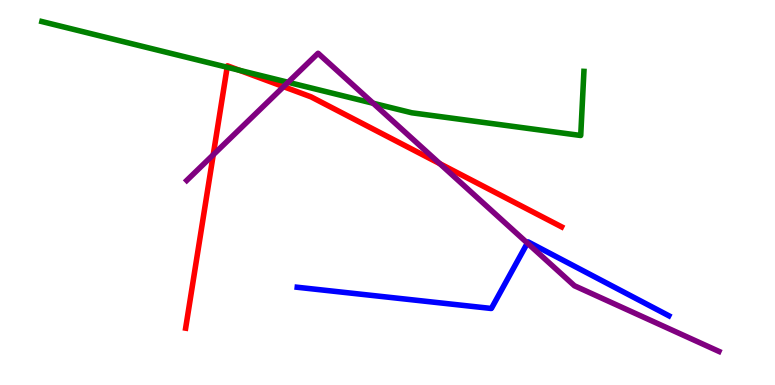[{'lines': ['blue', 'red'], 'intersections': []}, {'lines': ['green', 'red'], 'intersections': [{'x': 2.93, 'y': 8.25}, {'x': 3.09, 'y': 8.17}]}, {'lines': ['purple', 'red'], 'intersections': [{'x': 2.75, 'y': 5.98}, {'x': 3.66, 'y': 7.75}, {'x': 5.67, 'y': 5.75}]}, {'lines': ['blue', 'green'], 'intersections': []}, {'lines': ['blue', 'purple'], 'intersections': [{'x': 6.8, 'y': 3.69}]}, {'lines': ['green', 'purple'], 'intersections': [{'x': 3.72, 'y': 7.86}, {'x': 4.82, 'y': 7.32}]}]